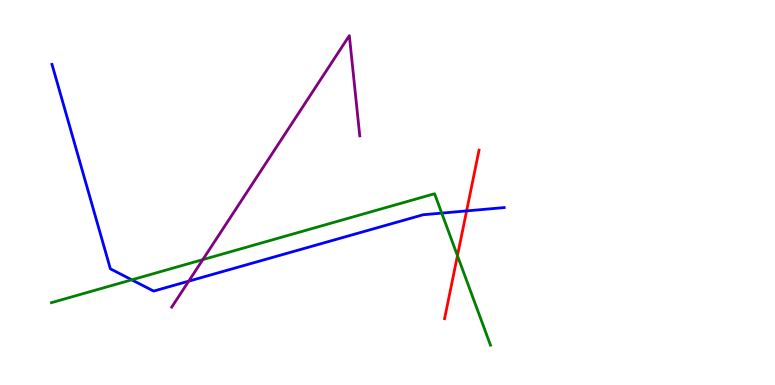[{'lines': ['blue', 'red'], 'intersections': [{'x': 6.02, 'y': 4.52}]}, {'lines': ['green', 'red'], 'intersections': [{'x': 5.9, 'y': 3.36}]}, {'lines': ['purple', 'red'], 'intersections': []}, {'lines': ['blue', 'green'], 'intersections': [{'x': 1.7, 'y': 2.73}, {'x': 5.7, 'y': 4.46}]}, {'lines': ['blue', 'purple'], 'intersections': [{'x': 2.44, 'y': 2.7}]}, {'lines': ['green', 'purple'], 'intersections': [{'x': 2.62, 'y': 3.26}]}]